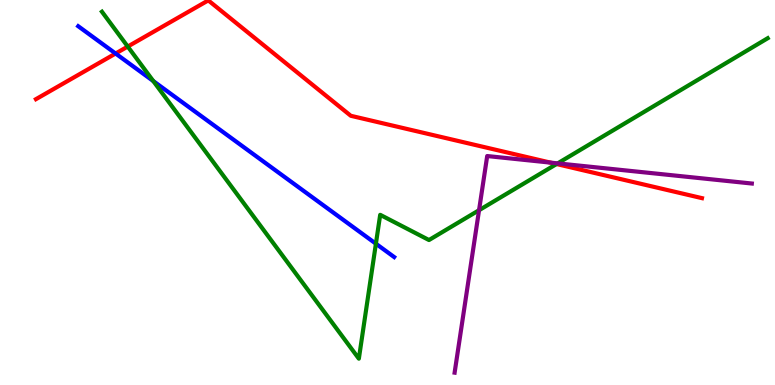[{'lines': ['blue', 'red'], 'intersections': [{'x': 1.49, 'y': 8.61}]}, {'lines': ['green', 'red'], 'intersections': [{'x': 1.65, 'y': 8.79}, {'x': 7.18, 'y': 5.74}]}, {'lines': ['purple', 'red'], 'intersections': [{'x': 7.1, 'y': 5.78}]}, {'lines': ['blue', 'green'], 'intersections': [{'x': 1.98, 'y': 7.89}, {'x': 4.85, 'y': 3.67}]}, {'lines': ['blue', 'purple'], 'intersections': []}, {'lines': ['green', 'purple'], 'intersections': [{'x': 6.18, 'y': 4.54}, {'x': 7.2, 'y': 5.76}]}]